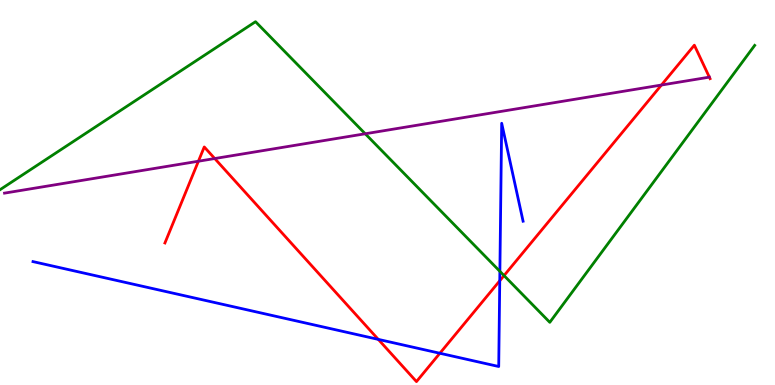[{'lines': ['blue', 'red'], 'intersections': [{'x': 4.88, 'y': 1.18}, {'x': 5.68, 'y': 0.825}, {'x': 6.45, 'y': 2.71}]}, {'lines': ['green', 'red'], 'intersections': [{'x': 6.5, 'y': 2.84}]}, {'lines': ['purple', 'red'], 'intersections': [{'x': 2.56, 'y': 5.81}, {'x': 2.77, 'y': 5.88}, {'x': 8.53, 'y': 7.79}]}, {'lines': ['blue', 'green'], 'intersections': [{'x': 6.45, 'y': 2.95}]}, {'lines': ['blue', 'purple'], 'intersections': []}, {'lines': ['green', 'purple'], 'intersections': [{'x': 4.71, 'y': 6.53}]}]